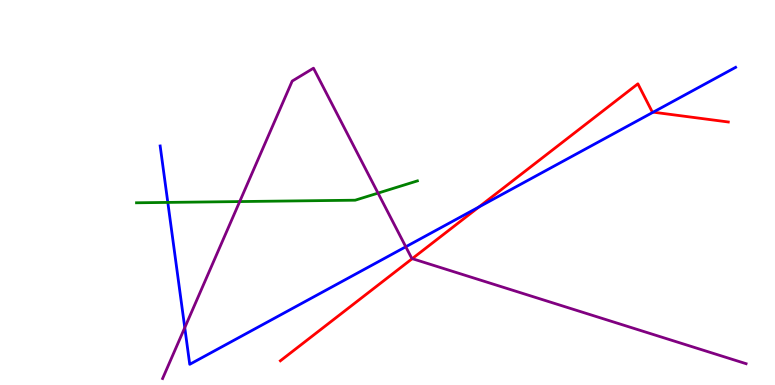[{'lines': ['blue', 'red'], 'intersections': [{'x': 6.18, 'y': 4.62}, {'x': 8.43, 'y': 7.09}]}, {'lines': ['green', 'red'], 'intersections': []}, {'lines': ['purple', 'red'], 'intersections': [{'x': 5.32, 'y': 3.28}]}, {'lines': ['blue', 'green'], 'intersections': [{'x': 2.17, 'y': 4.74}]}, {'lines': ['blue', 'purple'], 'intersections': [{'x': 2.38, 'y': 1.49}, {'x': 5.24, 'y': 3.59}]}, {'lines': ['green', 'purple'], 'intersections': [{'x': 3.09, 'y': 4.76}, {'x': 4.88, 'y': 4.98}]}]